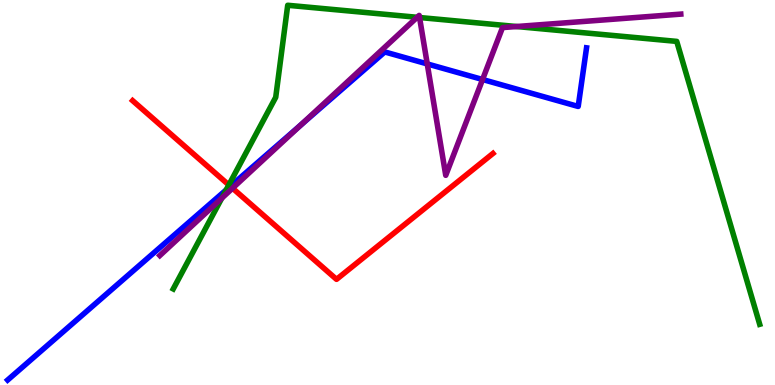[{'lines': ['blue', 'red'], 'intersections': [{'x': 2.97, 'y': 5.16}]}, {'lines': ['green', 'red'], 'intersections': [{'x': 2.95, 'y': 5.2}]}, {'lines': ['purple', 'red'], 'intersections': [{'x': 3.0, 'y': 5.11}]}, {'lines': ['blue', 'green'], 'intersections': [{'x': 2.92, 'y': 5.07}]}, {'lines': ['blue', 'purple'], 'intersections': [{'x': 3.88, 'y': 6.75}, {'x': 5.51, 'y': 8.34}, {'x': 6.23, 'y': 7.94}]}, {'lines': ['green', 'purple'], 'intersections': [{'x': 2.86, 'y': 4.85}, {'x': 5.38, 'y': 9.55}, {'x': 5.41, 'y': 9.55}, {'x': 6.67, 'y': 9.31}]}]